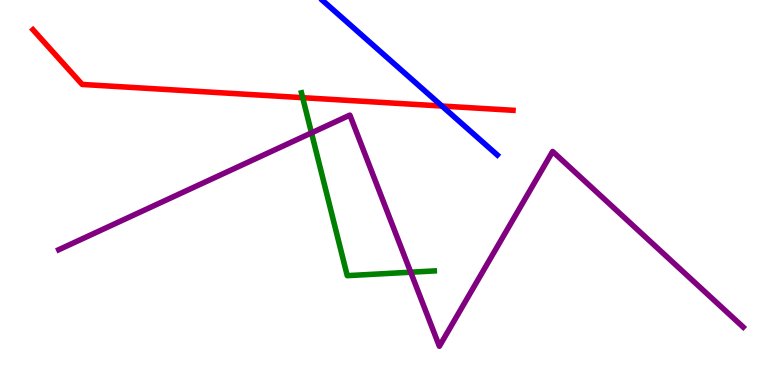[{'lines': ['blue', 'red'], 'intersections': [{'x': 5.7, 'y': 7.25}]}, {'lines': ['green', 'red'], 'intersections': [{'x': 3.91, 'y': 7.46}]}, {'lines': ['purple', 'red'], 'intersections': []}, {'lines': ['blue', 'green'], 'intersections': []}, {'lines': ['blue', 'purple'], 'intersections': []}, {'lines': ['green', 'purple'], 'intersections': [{'x': 4.02, 'y': 6.55}, {'x': 5.3, 'y': 2.93}]}]